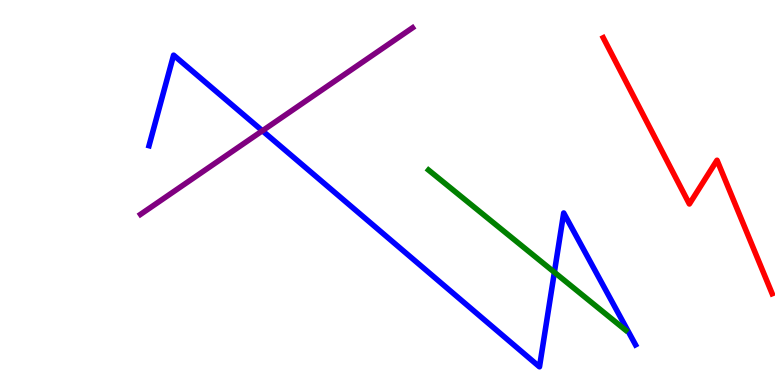[{'lines': ['blue', 'red'], 'intersections': []}, {'lines': ['green', 'red'], 'intersections': []}, {'lines': ['purple', 'red'], 'intersections': []}, {'lines': ['blue', 'green'], 'intersections': [{'x': 7.15, 'y': 2.93}]}, {'lines': ['blue', 'purple'], 'intersections': [{'x': 3.39, 'y': 6.6}]}, {'lines': ['green', 'purple'], 'intersections': []}]